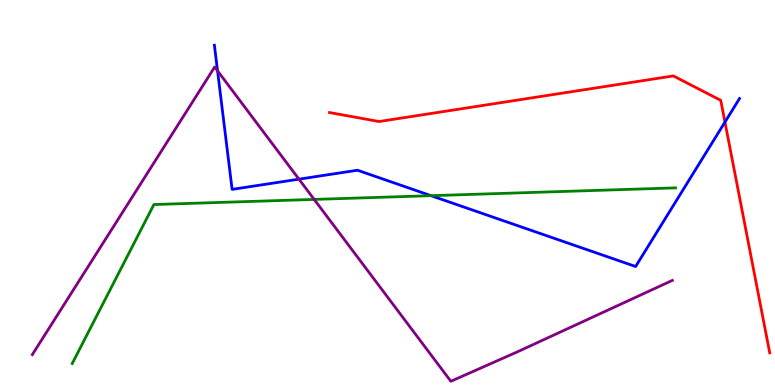[{'lines': ['blue', 'red'], 'intersections': [{'x': 9.35, 'y': 6.83}]}, {'lines': ['green', 'red'], 'intersections': []}, {'lines': ['purple', 'red'], 'intersections': []}, {'lines': ['blue', 'green'], 'intersections': [{'x': 5.56, 'y': 4.92}]}, {'lines': ['blue', 'purple'], 'intersections': [{'x': 2.81, 'y': 8.16}, {'x': 3.86, 'y': 5.35}]}, {'lines': ['green', 'purple'], 'intersections': [{'x': 4.05, 'y': 4.82}]}]